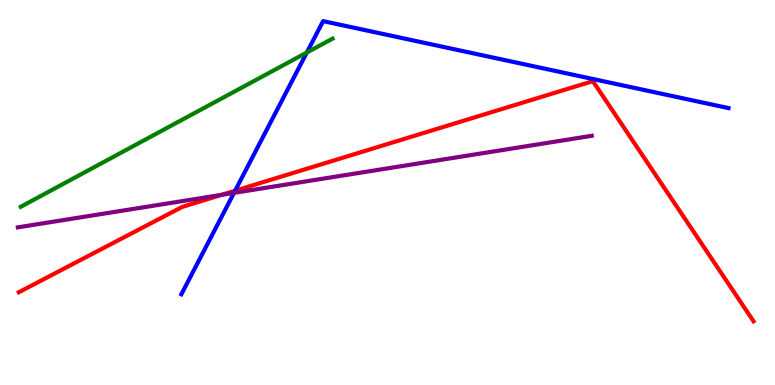[{'lines': ['blue', 'red'], 'intersections': [{'x': 3.03, 'y': 5.05}]}, {'lines': ['green', 'red'], 'intersections': []}, {'lines': ['purple', 'red'], 'intersections': [{'x': 2.86, 'y': 4.94}]}, {'lines': ['blue', 'green'], 'intersections': [{'x': 3.96, 'y': 8.64}]}, {'lines': ['blue', 'purple'], 'intersections': [{'x': 3.02, 'y': 4.99}]}, {'lines': ['green', 'purple'], 'intersections': []}]